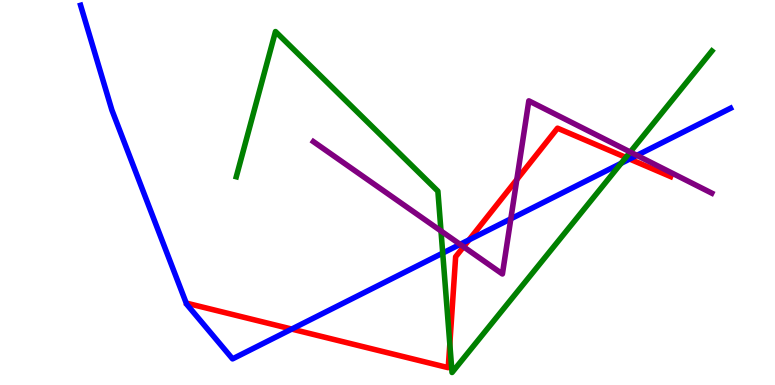[{'lines': ['blue', 'red'], 'intersections': [{'x': 3.76, 'y': 1.45}, {'x': 6.05, 'y': 3.77}, {'x': 8.12, 'y': 5.87}]}, {'lines': ['green', 'red'], 'intersections': [{'x': 5.8, 'y': 1.06}, {'x': 8.08, 'y': 5.91}]}, {'lines': ['purple', 'red'], 'intersections': [{'x': 5.98, 'y': 3.59}, {'x': 6.67, 'y': 5.34}]}, {'lines': ['blue', 'green'], 'intersections': [{'x': 5.71, 'y': 3.43}, {'x': 8.01, 'y': 5.76}]}, {'lines': ['blue', 'purple'], 'intersections': [{'x': 5.94, 'y': 3.65}, {'x': 6.59, 'y': 4.32}, {'x': 8.22, 'y': 5.96}]}, {'lines': ['green', 'purple'], 'intersections': [{'x': 5.69, 'y': 4.0}, {'x': 8.13, 'y': 6.05}]}]